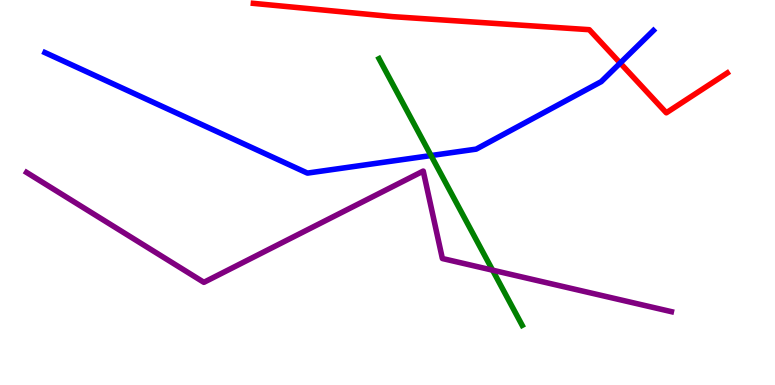[{'lines': ['blue', 'red'], 'intersections': [{'x': 8.0, 'y': 8.36}]}, {'lines': ['green', 'red'], 'intersections': []}, {'lines': ['purple', 'red'], 'intersections': []}, {'lines': ['blue', 'green'], 'intersections': [{'x': 5.56, 'y': 5.96}]}, {'lines': ['blue', 'purple'], 'intersections': []}, {'lines': ['green', 'purple'], 'intersections': [{'x': 6.36, 'y': 2.98}]}]